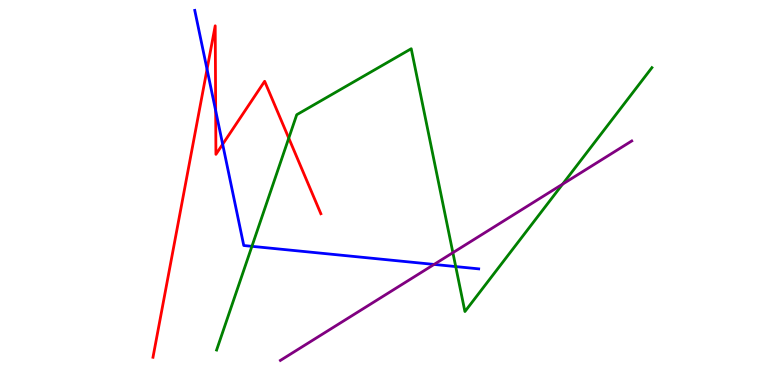[{'lines': ['blue', 'red'], 'intersections': [{'x': 2.67, 'y': 8.2}, {'x': 2.78, 'y': 7.12}, {'x': 2.87, 'y': 6.25}]}, {'lines': ['green', 'red'], 'intersections': [{'x': 3.73, 'y': 6.41}]}, {'lines': ['purple', 'red'], 'intersections': []}, {'lines': ['blue', 'green'], 'intersections': [{'x': 3.25, 'y': 3.6}, {'x': 5.88, 'y': 3.08}]}, {'lines': ['blue', 'purple'], 'intersections': [{'x': 5.6, 'y': 3.13}]}, {'lines': ['green', 'purple'], 'intersections': [{'x': 5.84, 'y': 3.44}, {'x': 7.26, 'y': 5.22}]}]